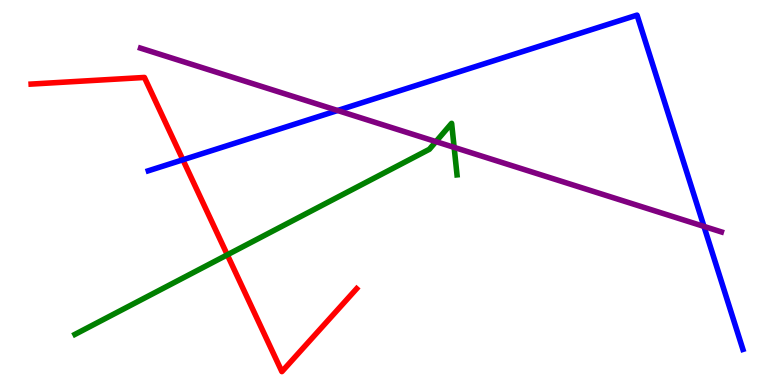[{'lines': ['blue', 'red'], 'intersections': [{'x': 2.36, 'y': 5.85}]}, {'lines': ['green', 'red'], 'intersections': [{'x': 2.93, 'y': 3.38}]}, {'lines': ['purple', 'red'], 'intersections': []}, {'lines': ['blue', 'green'], 'intersections': []}, {'lines': ['blue', 'purple'], 'intersections': [{'x': 4.36, 'y': 7.13}, {'x': 9.08, 'y': 4.12}]}, {'lines': ['green', 'purple'], 'intersections': [{'x': 5.63, 'y': 6.32}, {'x': 5.86, 'y': 6.17}]}]